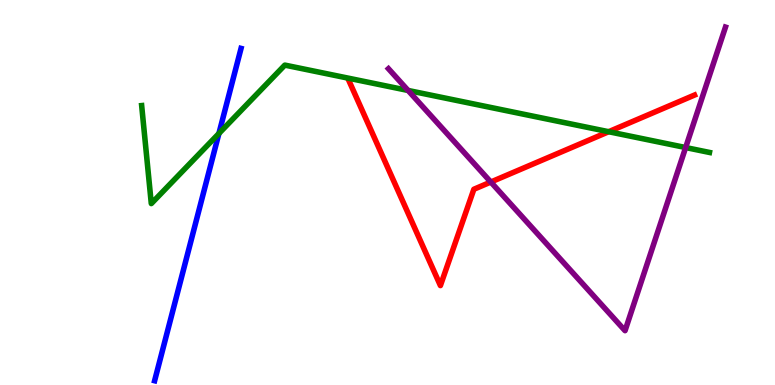[{'lines': ['blue', 'red'], 'intersections': []}, {'lines': ['green', 'red'], 'intersections': [{'x': 7.85, 'y': 6.58}]}, {'lines': ['purple', 'red'], 'intersections': [{'x': 6.33, 'y': 5.27}]}, {'lines': ['blue', 'green'], 'intersections': [{'x': 2.82, 'y': 6.53}]}, {'lines': ['blue', 'purple'], 'intersections': []}, {'lines': ['green', 'purple'], 'intersections': [{'x': 5.27, 'y': 7.65}, {'x': 8.85, 'y': 6.17}]}]